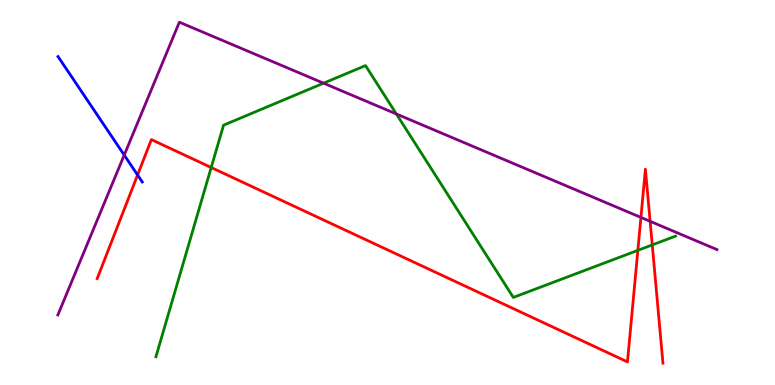[{'lines': ['blue', 'red'], 'intersections': [{'x': 1.78, 'y': 5.46}]}, {'lines': ['green', 'red'], 'intersections': [{'x': 2.73, 'y': 5.65}, {'x': 8.23, 'y': 3.5}, {'x': 8.42, 'y': 3.64}]}, {'lines': ['purple', 'red'], 'intersections': [{'x': 8.27, 'y': 4.35}, {'x': 8.39, 'y': 4.25}]}, {'lines': ['blue', 'green'], 'intersections': []}, {'lines': ['blue', 'purple'], 'intersections': [{'x': 1.6, 'y': 5.97}]}, {'lines': ['green', 'purple'], 'intersections': [{'x': 4.18, 'y': 7.84}, {'x': 5.11, 'y': 7.04}]}]